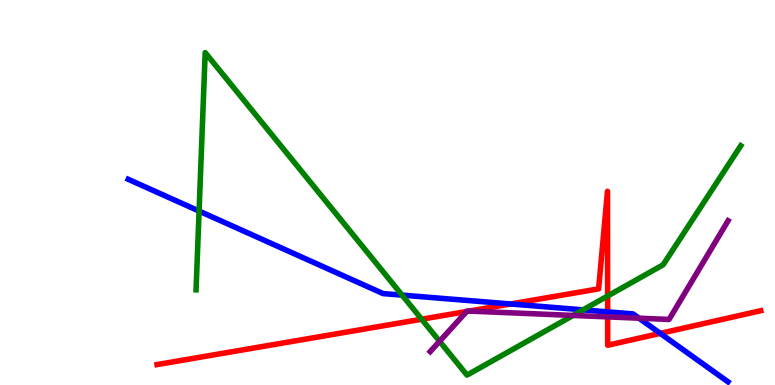[{'lines': ['blue', 'red'], 'intersections': [{'x': 6.59, 'y': 2.1}, {'x': 7.84, 'y': 1.9}, {'x': 8.52, 'y': 1.34}]}, {'lines': ['green', 'red'], 'intersections': [{'x': 5.44, 'y': 1.71}, {'x': 7.84, 'y': 2.31}]}, {'lines': ['purple', 'red'], 'intersections': [{'x': 6.02, 'y': 1.91}, {'x': 6.05, 'y': 1.92}, {'x': 7.84, 'y': 1.77}]}, {'lines': ['blue', 'green'], 'intersections': [{'x': 2.57, 'y': 4.52}, {'x': 5.19, 'y': 2.33}, {'x': 7.52, 'y': 1.95}]}, {'lines': ['blue', 'purple'], 'intersections': [{'x': 8.25, 'y': 1.74}]}, {'lines': ['green', 'purple'], 'intersections': [{'x': 5.67, 'y': 1.14}, {'x': 7.39, 'y': 1.81}]}]